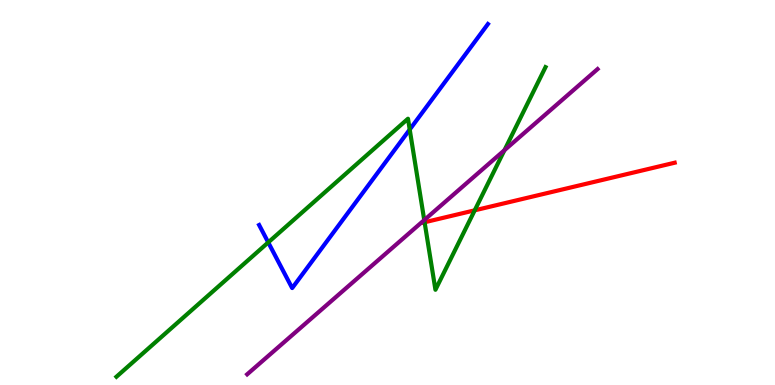[{'lines': ['blue', 'red'], 'intersections': []}, {'lines': ['green', 'red'], 'intersections': [{'x': 5.48, 'y': 4.23}, {'x': 6.13, 'y': 4.54}]}, {'lines': ['purple', 'red'], 'intersections': []}, {'lines': ['blue', 'green'], 'intersections': [{'x': 3.46, 'y': 3.7}, {'x': 5.29, 'y': 6.64}]}, {'lines': ['blue', 'purple'], 'intersections': []}, {'lines': ['green', 'purple'], 'intersections': [{'x': 5.47, 'y': 4.28}, {'x': 6.51, 'y': 6.1}]}]